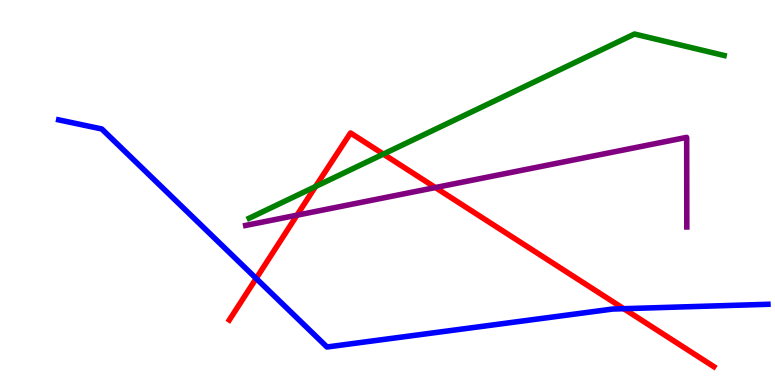[{'lines': ['blue', 'red'], 'intersections': [{'x': 3.31, 'y': 2.77}, {'x': 8.05, 'y': 1.98}]}, {'lines': ['green', 'red'], 'intersections': [{'x': 4.07, 'y': 5.16}, {'x': 4.95, 'y': 6.0}]}, {'lines': ['purple', 'red'], 'intersections': [{'x': 3.83, 'y': 4.41}, {'x': 5.62, 'y': 5.13}]}, {'lines': ['blue', 'green'], 'intersections': []}, {'lines': ['blue', 'purple'], 'intersections': []}, {'lines': ['green', 'purple'], 'intersections': []}]